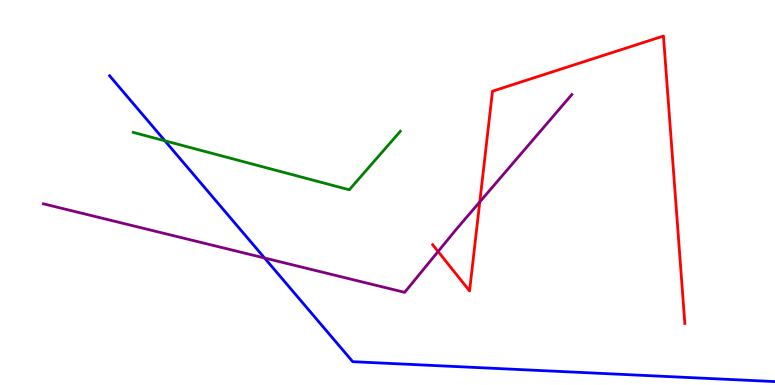[{'lines': ['blue', 'red'], 'intersections': []}, {'lines': ['green', 'red'], 'intersections': []}, {'lines': ['purple', 'red'], 'intersections': [{'x': 5.65, 'y': 3.47}, {'x': 6.19, 'y': 4.76}]}, {'lines': ['blue', 'green'], 'intersections': [{'x': 2.13, 'y': 6.34}]}, {'lines': ['blue', 'purple'], 'intersections': [{'x': 3.41, 'y': 3.3}]}, {'lines': ['green', 'purple'], 'intersections': []}]